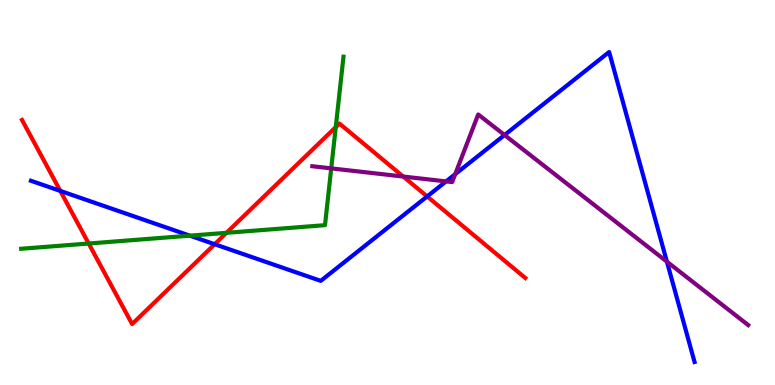[{'lines': ['blue', 'red'], 'intersections': [{'x': 0.778, 'y': 5.04}, {'x': 2.77, 'y': 3.66}, {'x': 5.51, 'y': 4.9}]}, {'lines': ['green', 'red'], 'intersections': [{'x': 1.14, 'y': 3.67}, {'x': 2.92, 'y': 3.95}, {'x': 4.33, 'y': 6.7}]}, {'lines': ['purple', 'red'], 'intersections': [{'x': 5.2, 'y': 5.41}]}, {'lines': ['blue', 'green'], 'intersections': [{'x': 2.45, 'y': 3.88}]}, {'lines': ['blue', 'purple'], 'intersections': [{'x': 5.76, 'y': 5.29}, {'x': 5.87, 'y': 5.48}, {'x': 6.51, 'y': 6.49}, {'x': 8.61, 'y': 3.2}]}, {'lines': ['green', 'purple'], 'intersections': [{'x': 4.27, 'y': 5.63}]}]